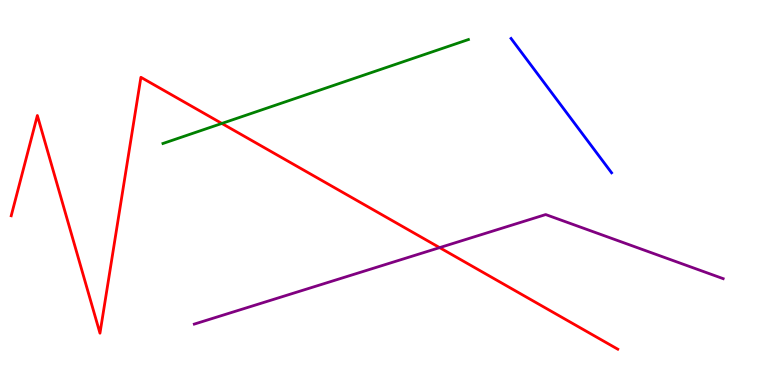[{'lines': ['blue', 'red'], 'intersections': []}, {'lines': ['green', 'red'], 'intersections': [{'x': 2.86, 'y': 6.79}]}, {'lines': ['purple', 'red'], 'intersections': [{'x': 5.67, 'y': 3.57}]}, {'lines': ['blue', 'green'], 'intersections': []}, {'lines': ['blue', 'purple'], 'intersections': []}, {'lines': ['green', 'purple'], 'intersections': []}]